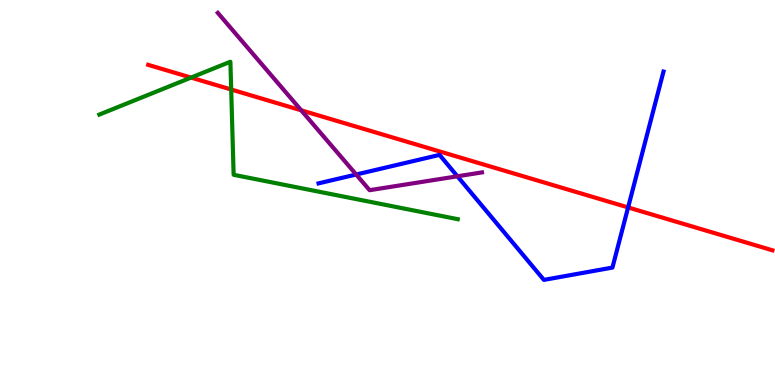[{'lines': ['blue', 'red'], 'intersections': [{'x': 8.1, 'y': 4.61}]}, {'lines': ['green', 'red'], 'intersections': [{'x': 2.47, 'y': 7.98}, {'x': 2.98, 'y': 7.68}]}, {'lines': ['purple', 'red'], 'intersections': [{'x': 3.89, 'y': 7.13}]}, {'lines': ['blue', 'green'], 'intersections': []}, {'lines': ['blue', 'purple'], 'intersections': [{'x': 4.6, 'y': 5.47}, {'x': 5.9, 'y': 5.42}]}, {'lines': ['green', 'purple'], 'intersections': []}]